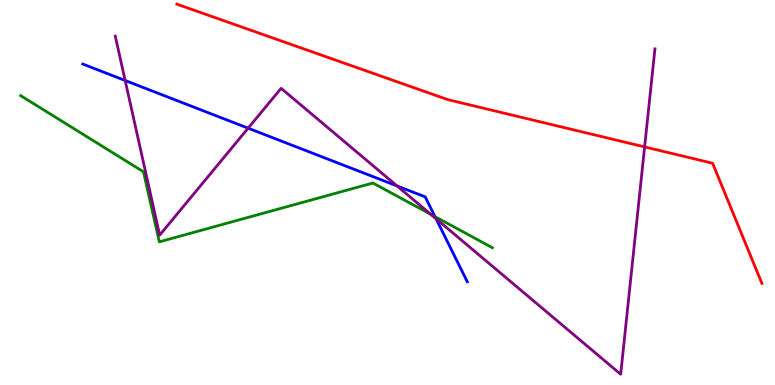[{'lines': ['blue', 'red'], 'intersections': []}, {'lines': ['green', 'red'], 'intersections': []}, {'lines': ['purple', 'red'], 'intersections': [{'x': 8.32, 'y': 6.18}]}, {'lines': ['blue', 'green'], 'intersections': [{'x': 5.61, 'y': 4.37}]}, {'lines': ['blue', 'purple'], 'intersections': [{'x': 1.62, 'y': 7.91}, {'x': 3.2, 'y': 6.67}, {'x': 5.12, 'y': 5.17}, {'x': 5.63, 'y': 4.32}]}, {'lines': ['green', 'purple'], 'intersections': [{'x': 5.56, 'y': 4.43}]}]